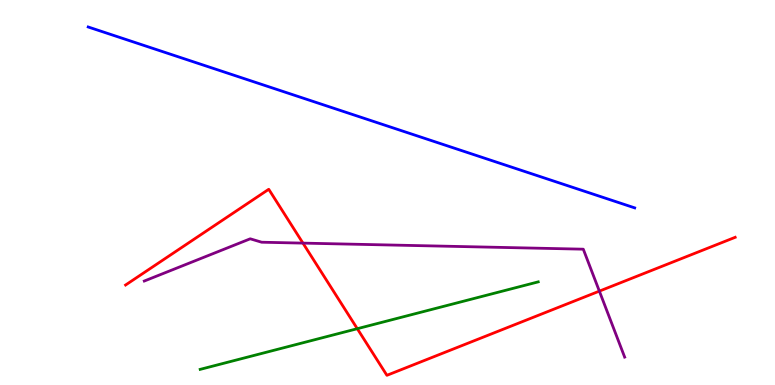[{'lines': ['blue', 'red'], 'intersections': []}, {'lines': ['green', 'red'], 'intersections': [{'x': 4.61, 'y': 1.46}]}, {'lines': ['purple', 'red'], 'intersections': [{'x': 3.91, 'y': 3.69}, {'x': 7.73, 'y': 2.44}]}, {'lines': ['blue', 'green'], 'intersections': []}, {'lines': ['blue', 'purple'], 'intersections': []}, {'lines': ['green', 'purple'], 'intersections': []}]